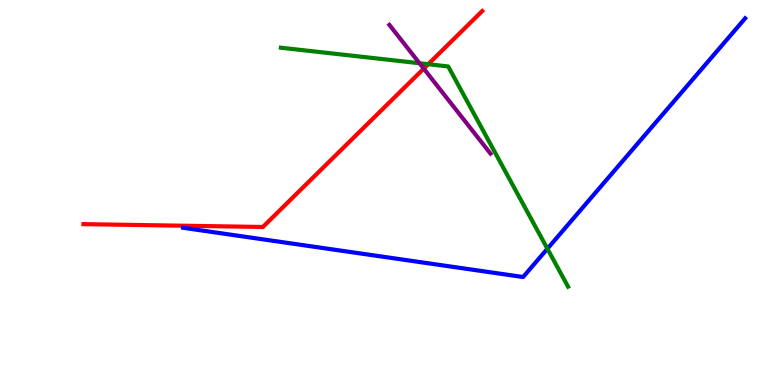[{'lines': ['blue', 'red'], 'intersections': []}, {'lines': ['green', 'red'], 'intersections': [{'x': 5.53, 'y': 8.33}]}, {'lines': ['purple', 'red'], 'intersections': [{'x': 5.47, 'y': 8.22}]}, {'lines': ['blue', 'green'], 'intersections': [{'x': 7.06, 'y': 3.54}]}, {'lines': ['blue', 'purple'], 'intersections': []}, {'lines': ['green', 'purple'], 'intersections': [{'x': 5.41, 'y': 8.36}]}]